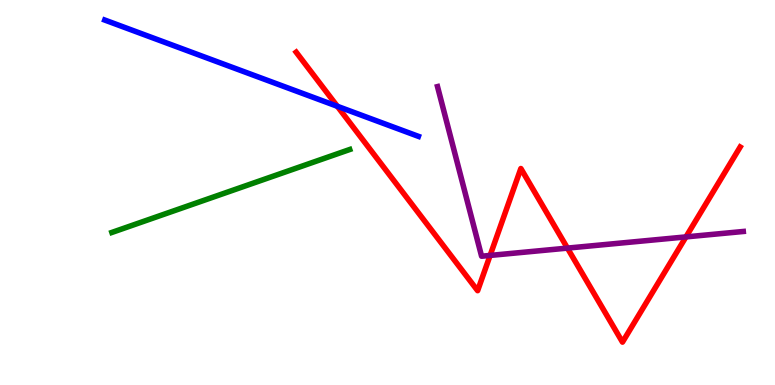[{'lines': ['blue', 'red'], 'intersections': [{'x': 4.35, 'y': 7.24}]}, {'lines': ['green', 'red'], 'intersections': []}, {'lines': ['purple', 'red'], 'intersections': [{'x': 6.32, 'y': 3.37}, {'x': 7.32, 'y': 3.56}, {'x': 8.85, 'y': 3.85}]}, {'lines': ['blue', 'green'], 'intersections': []}, {'lines': ['blue', 'purple'], 'intersections': []}, {'lines': ['green', 'purple'], 'intersections': []}]